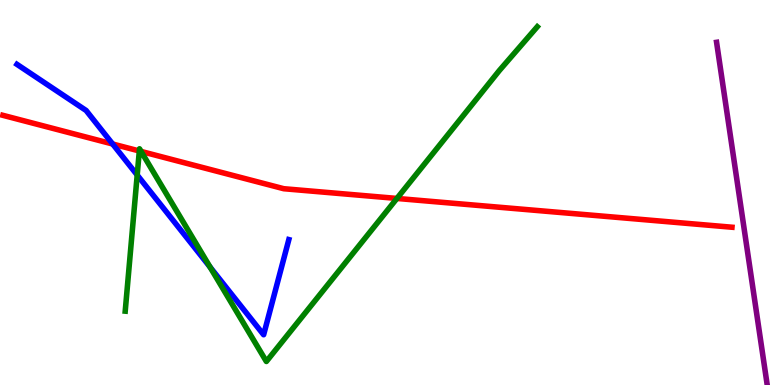[{'lines': ['blue', 'red'], 'intersections': [{'x': 1.45, 'y': 6.26}]}, {'lines': ['green', 'red'], 'intersections': [{'x': 1.8, 'y': 6.08}, {'x': 1.82, 'y': 6.07}, {'x': 5.12, 'y': 4.85}]}, {'lines': ['purple', 'red'], 'intersections': []}, {'lines': ['blue', 'green'], 'intersections': [{'x': 1.77, 'y': 5.45}, {'x': 2.71, 'y': 3.06}]}, {'lines': ['blue', 'purple'], 'intersections': []}, {'lines': ['green', 'purple'], 'intersections': []}]